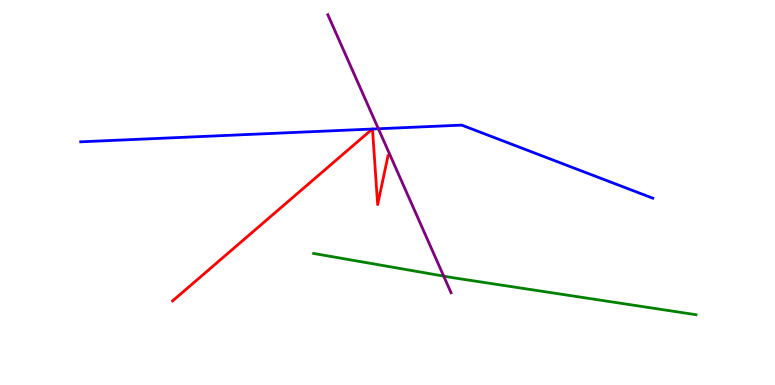[{'lines': ['blue', 'red'], 'intersections': [{'x': 4.8, 'y': 6.65}, {'x': 4.81, 'y': 6.65}]}, {'lines': ['green', 'red'], 'intersections': []}, {'lines': ['purple', 'red'], 'intersections': []}, {'lines': ['blue', 'green'], 'intersections': []}, {'lines': ['blue', 'purple'], 'intersections': [{'x': 4.88, 'y': 6.66}]}, {'lines': ['green', 'purple'], 'intersections': [{'x': 5.73, 'y': 2.83}]}]